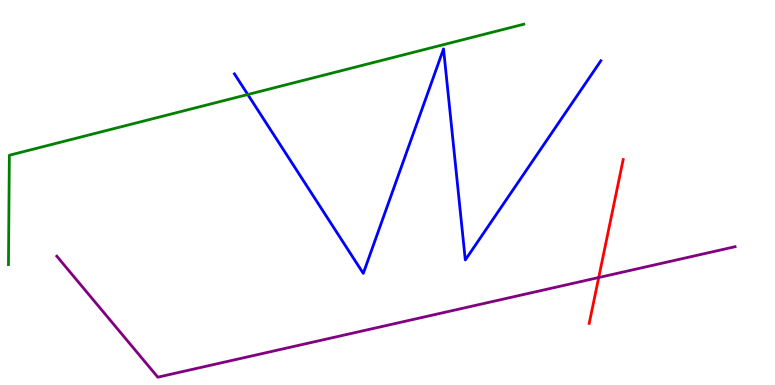[{'lines': ['blue', 'red'], 'intersections': []}, {'lines': ['green', 'red'], 'intersections': []}, {'lines': ['purple', 'red'], 'intersections': [{'x': 7.73, 'y': 2.79}]}, {'lines': ['blue', 'green'], 'intersections': [{'x': 3.2, 'y': 7.54}]}, {'lines': ['blue', 'purple'], 'intersections': []}, {'lines': ['green', 'purple'], 'intersections': []}]